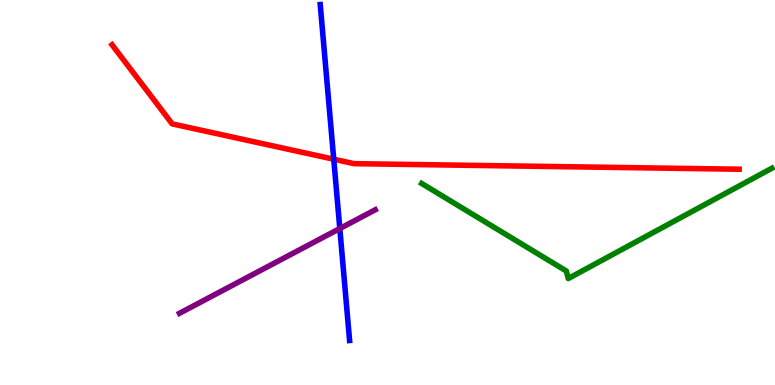[{'lines': ['blue', 'red'], 'intersections': [{'x': 4.31, 'y': 5.86}]}, {'lines': ['green', 'red'], 'intersections': []}, {'lines': ['purple', 'red'], 'intersections': []}, {'lines': ['blue', 'green'], 'intersections': []}, {'lines': ['blue', 'purple'], 'intersections': [{'x': 4.38, 'y': 4.06}]}, {'lines': ['green', 'purple'], 'intersections': []}]